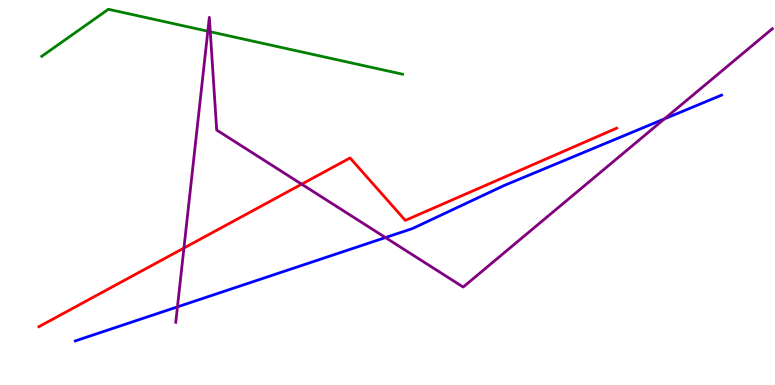[{'lines': ['blue', 'red'], 'intersections': []}, {'lines': ['green', 'red'], 'intersections': []}, {'lines': ['purple', 'red'], 'intersections': [{'x': 2.37, 'y': 3.56}, {'x': 3.89, 'y': 5.22}]}, {'lines': ['blue', 'green'], 'intersections': []}, {'lines': ['blue', 'purple'], 'intersections': [{'x': 2.29, 'y': 2.03}, {'x': 4.97, 'y': 3.83}, {'x': 8.57, 'y': 6.91}]}, {'lines': ['green', 'purple'], 'intersections': [{'x': 2.68, 'y': 9.19}, {'x': 2.71, 'y': 9.17}]}]